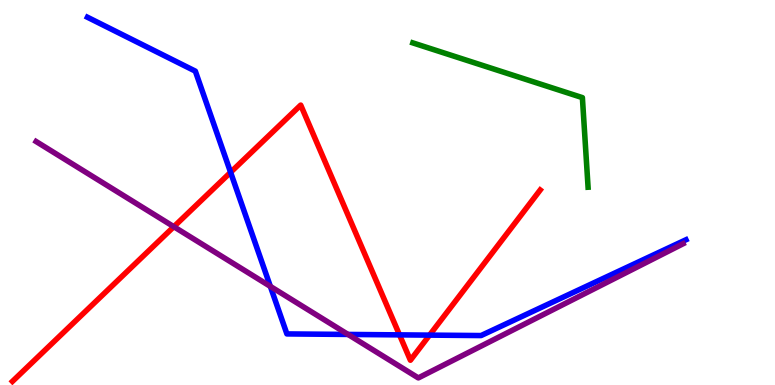[{'lines': ['blue', 'red'], 'intersections': [{'x': 2.98, 'y': 5.52}, {'x': 5.15, 'y': 1.3}, {'x': 5.54, 'y': 1.3}]}, {'lines': ['green', 'red'], 'intersections': []}, {'lines': ['purple', 'red'], 'intersections': [{'x': 2.24, 'y': 4.11}]}, {'lines': ['blue', 'green'], 'intersections': []}, {'lines': ['blue', 'purple'], 'intersections': [{'x': 3.49, 'y': 2.56}, {'x': 4.49, 'y': 1.31}]}, {'lines': ['green', 'purple'], 'intersections': []}]